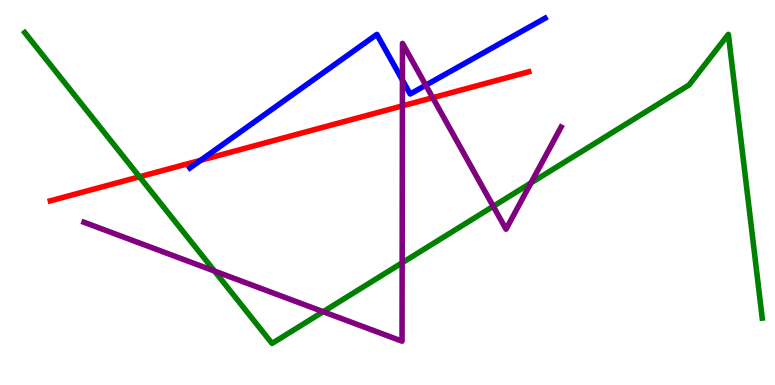[{'lines': ['blue', 'red'], 'intersections': [{'x': 2.59, 'y': 5.84}]}, {'lines': ['green', 'red'], 'intersections': [{'x': 1.8, 'y': 5.41}]}, {'lines': ['purple', 'red'], 'intersections': [{'x': 5.19, 'y': 7.25}, {'x': 5.58, 'y': 7.46}]}, {'lines': ['blue', 'green'], 'intersections': []}, {'lines': ['blue', 'purple'], 'intersections': [{'x': 5.19, 'y': 7.92}, {'x': 5.49, 'y': 7.79}]}, {'lines': ['green', 'purple'], 'intersections': [{'x': 2.77, 'y': 2.96}, {'x': 4.17, 'y': 1.9}, {'x': 5.19, 'y': 3.17}, {'x': 6.36, 'y': 4.64}, {'x': 6.85, 'y': 5.25}]}]